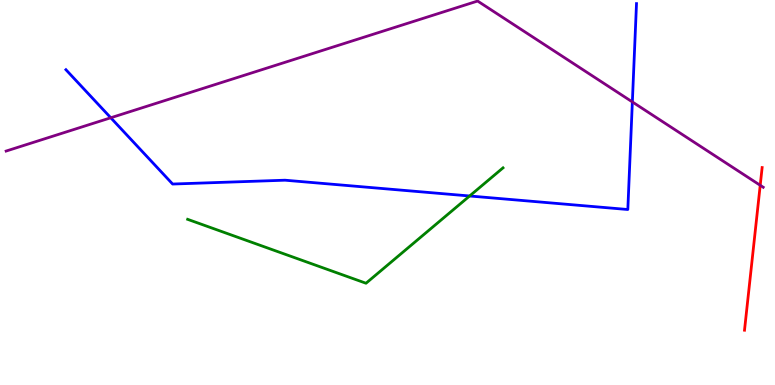[{'lines': ['blue', 'red'], 'intersections': []}, {'lines': ['green', 'red'], 'intersections': []}, {'lines': ['purple', 'red'], 'intersections': [{'x': 9.81, 'y': 5.19}]}, {'lines': ['blue', 'green'], 'intersections': [{'x': 6.06, 'y': 4.91}]}, {'lines': ['blue', 'purple'], 'intersections': [{'x': 1.43, 'y': 6.94}, {'x': 8.16, 'y': 7.35}]}, {'lines': ['green', 'purple'], 'intersections': []}]